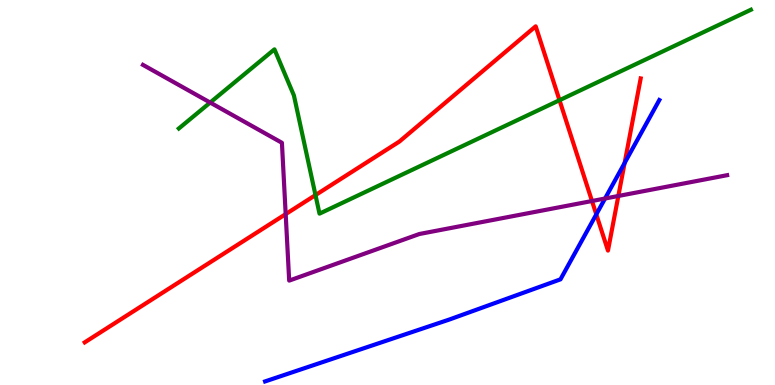[{'lines': ['blue', 'red'], 'intersections': [{'x': 7.69, 'y': 4.43}, {'x': 8.06, 'y': 5.77}]}, {'lines': ['green', 'red'], 'intersections': [{'x': 4.07, 'y': 4.93}, {'x': 7.22, 'y': 7.4}]}, {'lines': ['purple', 'red'], 'intersections': [{'x': 3.69, 'y': 4.44}, {'x': 7.64, 'y': 4.78}, {'x': 7.98, 'y': 4.91}]}, {'lines': ['blue', 'green'], 'intersections': []}, {'lines': ['blue', 'purple'], 'intersections': [{'x': 7.81, 'y': 4.84}]}, {'lines': ['green', 'purple'], 'intersections': [{'x': 2.71, 'y': 7.34}]}]